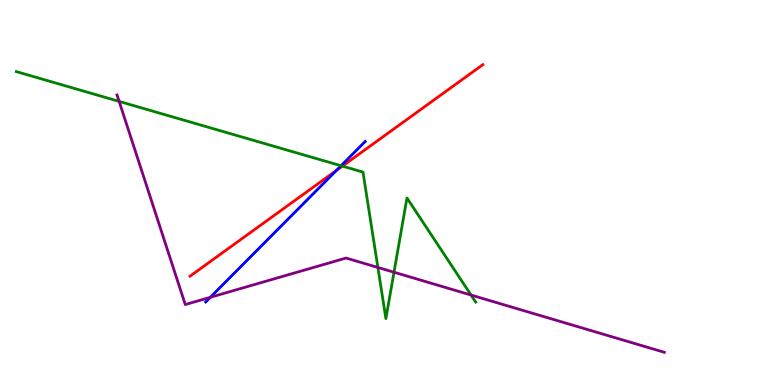[{'lines': ['blue', 'red'], 'intersections': [{'x': 4.34, 'y': 5.57}]}, {'lines': ['green', 'red'], 'intersections': [{'x': 4.42, 'y': 5.69}]}, {'lines': ['purple', 'red'], 'intersections': []}, {'lines': ['blue', 'green'], 'intersections': [{'x': 4.4, 'y': 5.7}]}, {'lines': ['blue', 'purple'], 'intersections': [{'x': 2.71, 'y': 2.28}]}, {'lines': ['green', 'purple'], 'intersections': [{'x': 1.54, 'y': 7.37}, {'x': 4.88, 'y': 3.05}, {'x': 5.08, 'y': 2.93}, {'x': 6.08, 'y': 2.34}]}]